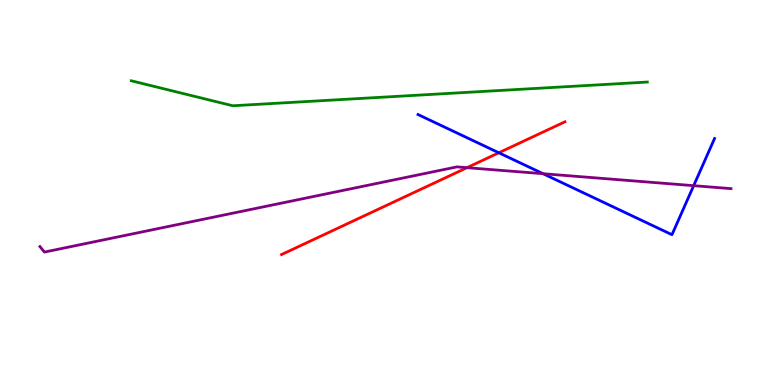[{'lines': ['blue', 'red'], 'intersections': [{'x': 6.44, 'y': 6.03}]}, {'lines': ['green', 'red'], 'intersections': []}, {'lines': ['purple', 'red'], 'intersections': [{'x': 6.03, 'y': 5.64}]}, {'lines': ['blue', 'green'], 'intersections': []}, {'lines': ['blue', 'purple'], 'intersections': [{'x': 7.01, 'y': 5.49}, {'x': 8.95, 'y': 5.18}]}, {'lines': ['green', 'purple'], 'intersections': []}]